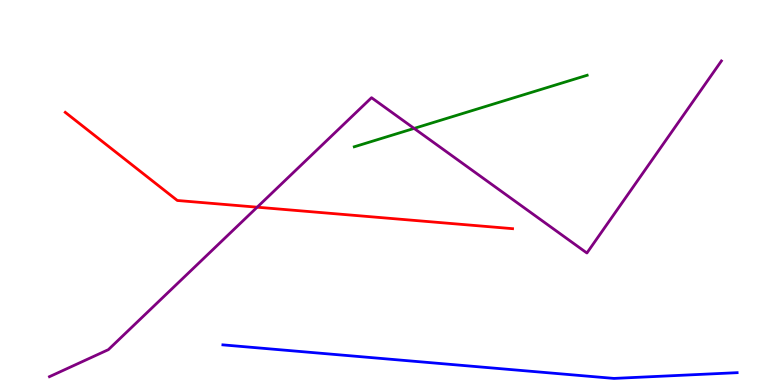[{'lines': ['blue', 'red'], 'intersections': []}, {'lines': ['green', 'red'], 'intersections': []}, {'lines': ['purple', 'red'], 'intersections': [{'x': 3.32, 'y': 4.62}]}, {'lines': ['blue', 'green'], 'intersections': []}, {'lines': ['blue', 'purple'], 'intersections': []}, {'lines': ['green', 'purple'], 'intersections': [{'x': 5.34, 'y': 6.66}]}]